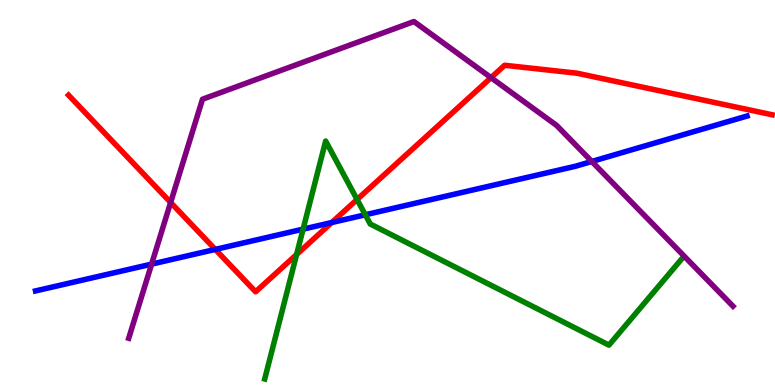[{'lines': ['blue', 'red'], 'intersections': [{'x': 2.78, 'y': 3.52}, {'x': 4.28, 'y': 4.22}]}, {'lines': ['green', 'red'], 'intersections': [{'x': 3.83, 'y': 3.39}, {'x': 4.61, 'y': 4.82}]}, {'lines': ['purple', 'red'], 'intersections': [{'x': 2.2, 'y': 4.74}, {'x': 6.34, 'y': 7.98}]}, {'lines': ['blue', 'green'], 'intersections': [{'x': 3.91, 'y': 4.05}, {'x': 4.71, 'y': 4.42}]}, {'lines': ['blue', 'purple'], 'intersections': [{'x': 1.96, 'y': 3.14}, {'x': 7.64, 'y': 5.81}]}, {'lines': ['green', 'purple'], 'intersections': []}]